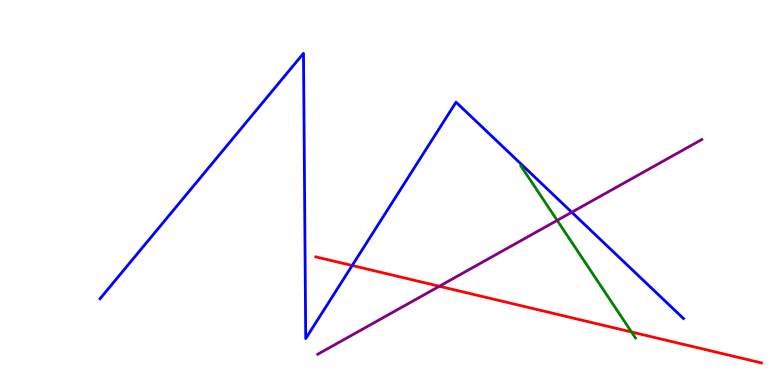[{'lines': ['blue', 'red'], 'intersections': [{'x': 4.54, 'y': 3.1}]}, {'lines': ['green', 'red'], 'intersections': [{'x': 8.15, 'y': 1.38}]}, {'lines': ['purple', 'red'], 'intersections': [{'x': 5.67, 'y': 2.56}]}, {'lines': ['blue', 'green'], 'intersections': []}, {'lines': ['blue', 'purple'], 'intersections': [{'x': 7.38, 'y': 4.49}]}, {'lines': ['green', 'purple'], 'intersections': [{'x': 7.19, 'y': 4.28}]}]